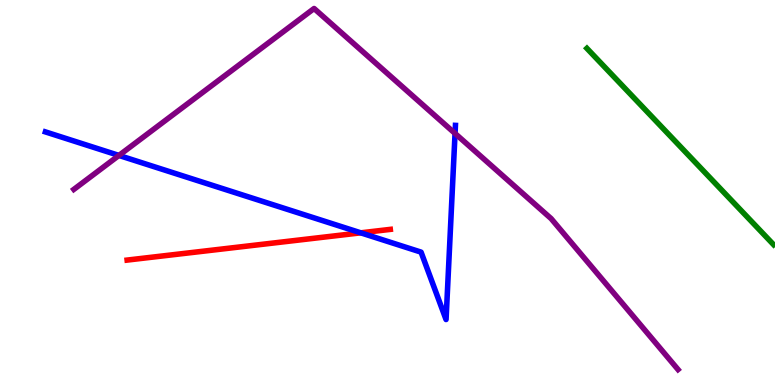[{'lines': ['blue', 'red'], 'intersections': [{'x': 4.66, 'y': 3.95}]}, {'lines': ['green', 'red'], 'intersections': []}, {'lines': ['purple', 'red'], 'intersections': []}, {'lines': ['blue', 'green'], 'intersections': []}, {'lines': ['blue', 'purple'], 'intersections': [{'x': 1.53, 'y': 5.96}, {'x': 5.87, 'y': 6.53}]}, {'lines': ['green', 'purple'], 'intersections': []}]